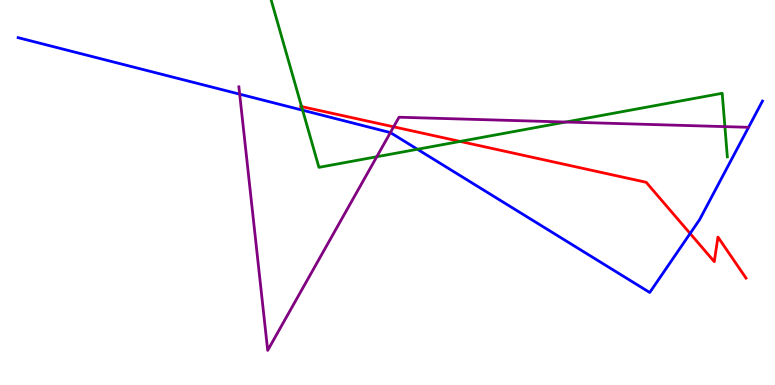[{'lines': ['blue', 'red'], 'intersections': [{'x': 8.9, 'y': 3.94}]}, {'lines': ['green', 'red'], 'intersections': [{'x': 3.89, 'y': 7.23}, {'x': 5.94, 'y': 6.33}]}, {'lines': ['purple', 'red'], 'intersections': [{'x': 5.08, 'y': 6.71}]}, {'lines': ['blue', 'green'], 'intersections': [{'x': 3.9, 'y': 7.14}, {'x': 5.39, 'y': 6.12}]}, {'lines': ['blue', 'purple'], 'intersections': [{'x': 3.09, 'y': 7.55}, {'x': 5.04, 'y': 6.56}]}, {'lines': ['green', 'purple'], 'intersections': [{'x': 4.86, 'y': 5.93}, {'x': 7.3, 'y': 6.83}, {'x': 9.35, 'y': 6.71}]}]